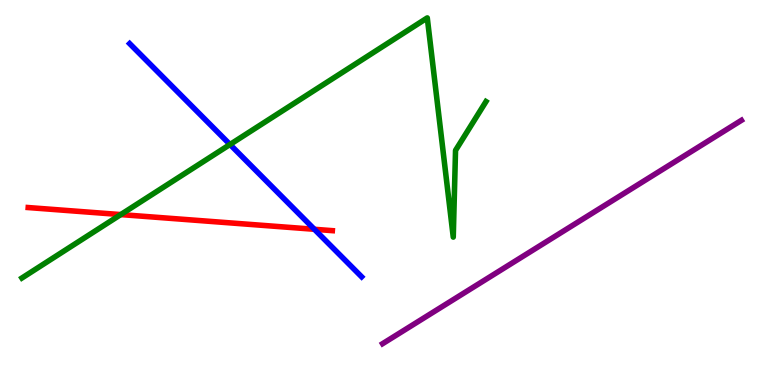[{'lines': ['blue', 'red'], 'intersections': [{'x': 4.06, 'y': 4.04}]}, {'lines': ['green', 'red'], 'intersections': [{'x': 1.56, 'y': 4.43}]}, {'lines': ['purple', 'red'], 'intersections': []}, {'lines': ['blue', 'green'], 'intersections': [{'x': 2.97, 'y': 6.25}]}, {'lines': ['blue', 'purple'], 'intersections': []}, {'lines': ['green', 'purple'], 'intersections': []}]